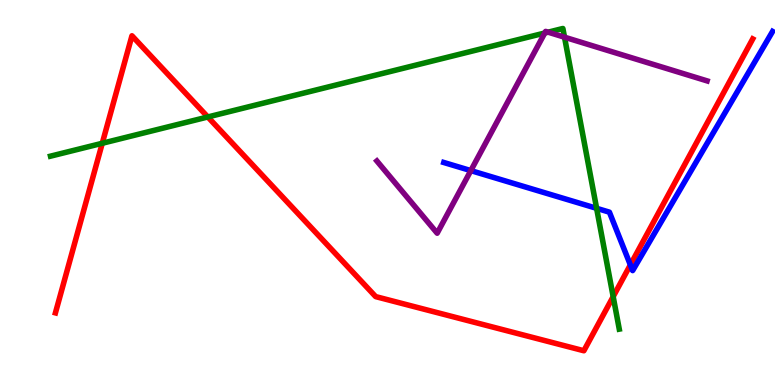[{'lines': ['blue', 'red'], 'intersections': [{'x': 8.13, 'y': 3.12}]}, {'lines': ['green', 'red'], 'intersections': [{'x': 1.32, 'y': 6.28}, {'x': 2.68, 'y': 6.96}, {'x': 7.91, 'y': 2.3}]}, {'lines': ['purple', 'red'], 'intersections': []}, {'lines': ['blue', 'green'], 'intersections': [{'x': 7.7, 'y': 4.59}]}, {'lines': ['blue', 'purple'], 'intersections': [{'x': 6.08, 'y': 5.57}]}, {'lines': ['green', 'purple'], 'intersections': [{'x': 7.03, 'y': 9.14}, {'x': 7.07, 'y': 9.16}, {'x': 7.28, 'y': 9.03}]}]